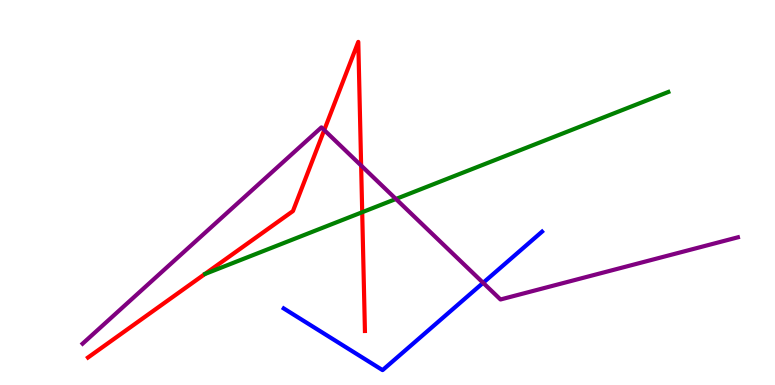[{'lines': ['blue', 'red'], 'intersections': []}, {'lines': ['green', 'red'], 'intersections': [{'x': 4.67, 'y': 4.49}]}, {'lines': ['purple', 'red'], 'intersections': [{'x': 4.18, 'y': 6.62}, {'x': 4.66, 'y': 5.7}]}, {'lines': ['blue', 'green'], 'intersections': []}, {'lines': ['blue', 'purple'], 'intersections': [{'x': 6.23, 'y': 2.65}]}, {'lines': ['green', 'purple'], 'intersections': [{'x': 5.11, 'y': 4.83}]}]